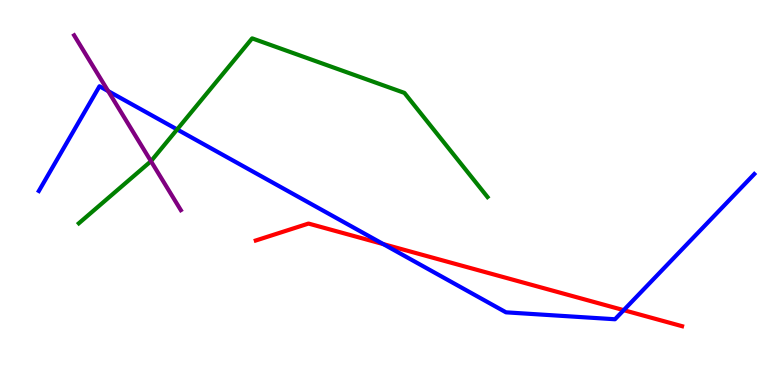[{'lines': ['blue', 'red'], 'intersections': [{'x': 4.95, 'y': 3.66}, {'x': 8.05, 'y': 1.94}]}, {'lines': ['green', 'red'], 'intersections': []}, {'lines': ['purple', 'red'], 'intersections': []}, {'lines': ['blue', 'green'], 'intersections': [{'x': 2.29, 'y': 6.64}]}, {'lines': ['blue', 'purple'], 'intersections': [{'x': 1.4, 'y': 7.63}]}, {'lines': ['green', 'purple'], 'intersections': [{'x': 1.95, 'y': 5.81}]}]